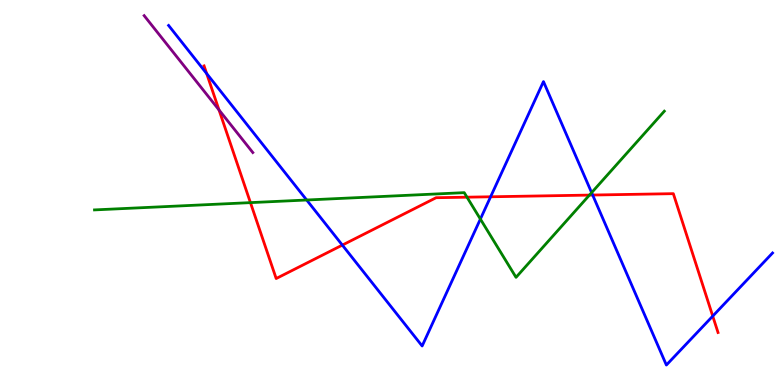[{'lines': ['blue', 'red'], 'intersections': [{'x': 2.67, 'y': 8.09}, {'x': 4.42, 'y': 3.63}, {'x': 6.33, 'y': 4.89}, {'x': 7.65, 'y': 4.93}, {'x': 9.2, 'y': 1.79}]}, {'lines': ['green', 'red'], 'intersections': [{'x': 3.23, 'y': 4.74}, {'x': 6.03, 'y': 4.88}, {'x': 7.61, 'y': 4.93}]}, {'lines': ['purple', 'red'], 'intersections': [{'x': 2.83, 'y': 7.14}]}, {'lines': ['blue', 'green'], 'intersections': [{'x': 3.96, 'y': 4.81}, {'x': 6.2, 'y': 4.31}, {'x': 7.63, 'y': 5.0}]}, {'lines': ['blue', 'purple'], 'intersections': []}, {'lines': ['green', 'purple'], 'intersections': []}]